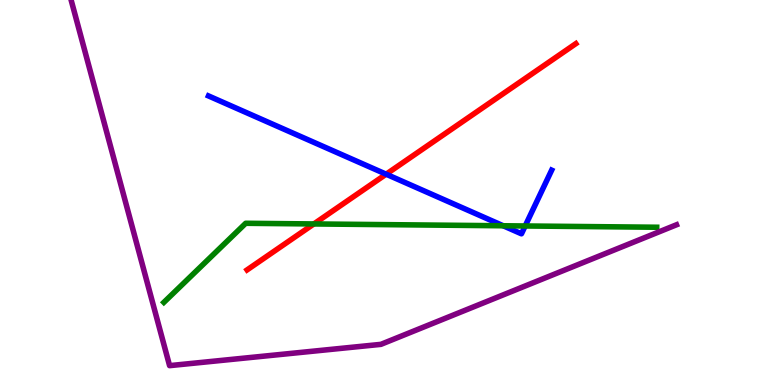[{'lines': ['blue', 'red'], 'intersections': [{'x': 4.98, 'y': 5.48}]}, {'lines': ['green', 'red'], 'intersections': [{'x': 4.05, 'y': 4.18}]}, {'lines': ['purple', 'red'], 'intersections': []}, {'lines': ['blue', 'green'], 'intersections': [{'x': 6.49, 'y': 4.14}, {'x': 6.78, 'y': 4.13}]}, {'lines': ['blue', 'purple'], 'intersections': []}, {'lines': ['green', 'purple'], 'intersections': []}]